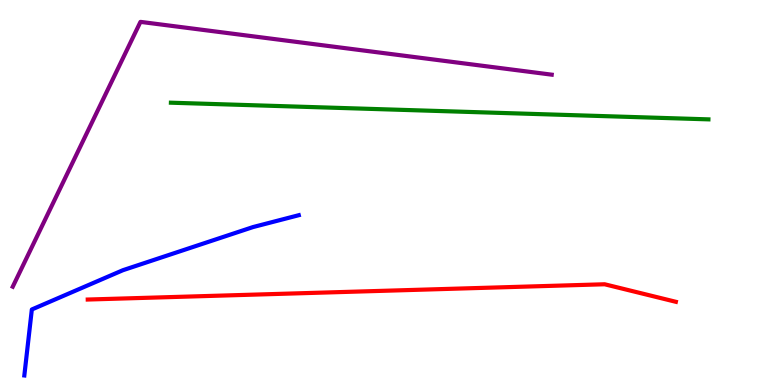[{'lines': ['blue', 'red'], 'intersections': []}, {'lines': ['green', 'red'], 'intersections': []}, {'lines': ['purple', 'red'], 'intersections': []}, {'lines': ['blue', 'green'], 'intersections': []}, {'lines': ['blue', 'purple'], 'intersections': []}, {'lines': ['green', 'purple'], 'intersections': []}]